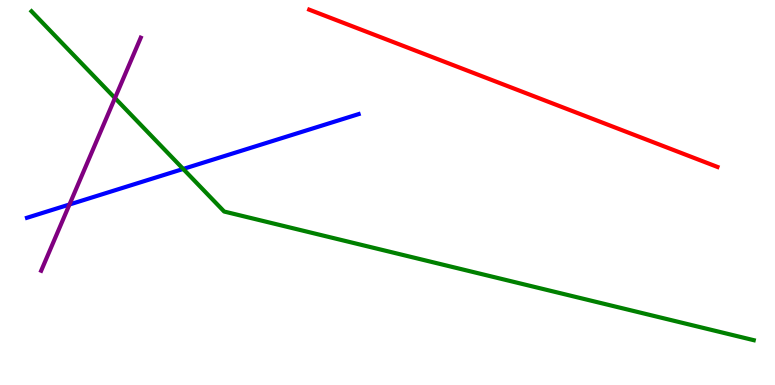[{'lines': ['blue', 'red'], 'intersections': []}, {'lines': ['green', 'red'], 'intersections': []}, {'lines': ['purple', 'red'], 'intersections': []}, {'lines': ['blue', 'green'], 'intersections': [{'x': 2.36, 'y': 5.61}]}, {'lines': ['blue', 'purple'], 'intersections': [{'x': 0.896, 'y': 4.69}]}, {'lines': ['green', 'purple'], 'intersections': [{'x': 1.48, 'y': 7.45}]}]